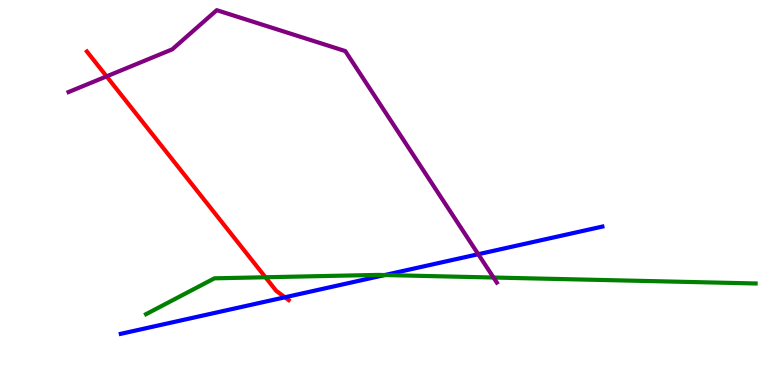[{'lines': ['blue', 'red'], 'intersections': [{'x': 3.68, 'y': 2.28}]}, {'lines': ['green', 'red'], 'intersections': [{'x': 3.43, 'y': 2.8}]}, {'lines': ['purple', 'red'], 'intersections': [{'x': 1.38, 'y': 8.02}]}, {'lines': ['blue', 'green'], 'intersections': [{'x': 4.96, 'y': 2.86}]}, {'lines': ['blue', 'purple'], 'intersections': [{'x': 6.17, 'y': 3.4}]}, {'lines': ['green', 'purple'], 'intersections': [{'x': 6.37, 'y': 2.79}]}]